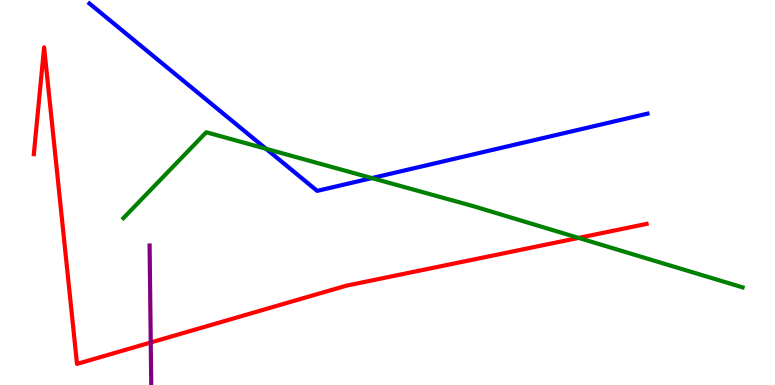[{'lines': ['blue', 'red'], 'intersections': []}, {'lines': ['green', 'red'], 'intersections': [{'x': 7.47, 'y': 3.82}]}, {'lines': ['purple', 'red'], 'intersections': [{'x': 1.95, 'y': 1.1}]}, {'lines': ['blue', 'green'], 'intersections': [{'x': 3.43, 'y': 6.14}, {'x': 4.8, 'y': 5.37}]}, {'lines': ['blue', 'purple'], 'intersections': []}, {'lines': ['green', 'purple'], 'intersections': []}]